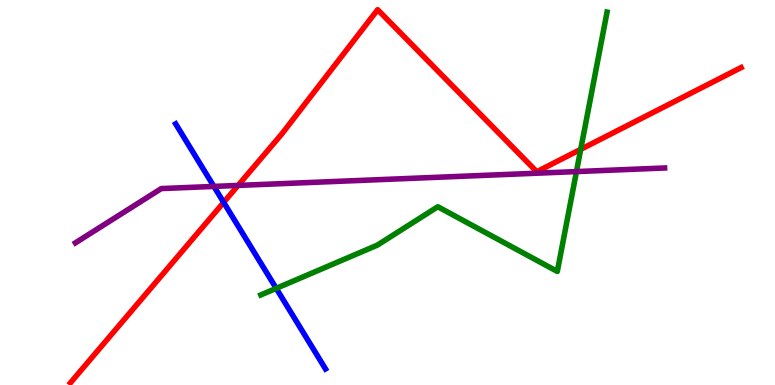[{'lines': ['blue', 'red'], 'intersections': [{'x': 2.89, 'y': 4.74}]}, {'lines': ['green', 'red'], 'intersections': [{'x': 7.49, 'y': 6.12}]}, {'lines': ['purple', 'red'], 'intersections': [{'x': 3.07, 'y': 5.18}]}, {'lines': ['blue', 'green'], 'intersections': [{'x': 3.56, 'y': 2.51}]}, {'lines': ['blue', 'purple'], 'intersections': [{'x': 2.76, 'y': 5.16}]}, {'lines': ['green', 'purple'], 'intersections': [{'x': 7.44, 'y': 5.54}]}]